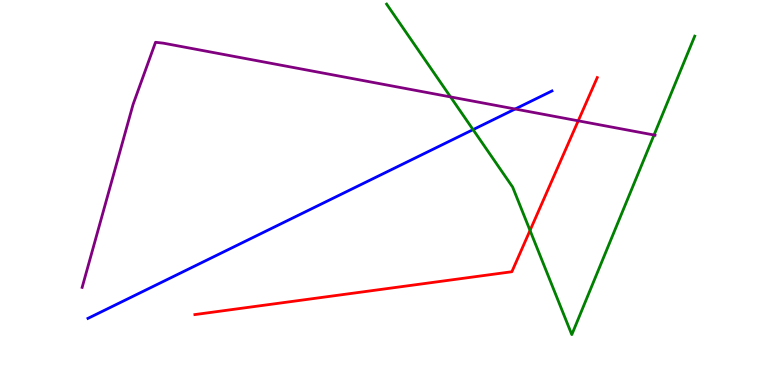[{'lines': ['blue', 'red'], 'intersections': []}, {'lines': ['green', 'red'], 'intersections': [{'x': 6.84, 'y': 4.01}]}, {'lines': ['purple', 'red'], 'intersections': [{'x': 7.46, 'y': 6.86}]}, {'lines': ['blue', 'green'], 'intersections': [{'x': 6.1, 'y': 6.63}]}, {'lines': ['blue', 'purple'], 'intersections': [{'x': 6.65, 'y': 7.17}]}, {'lines': ['green', 'purple'], 'intersections': [{'x': 5.81, 'y': 7.48}, {'x': 8.44, 'y': 6.49}]}]